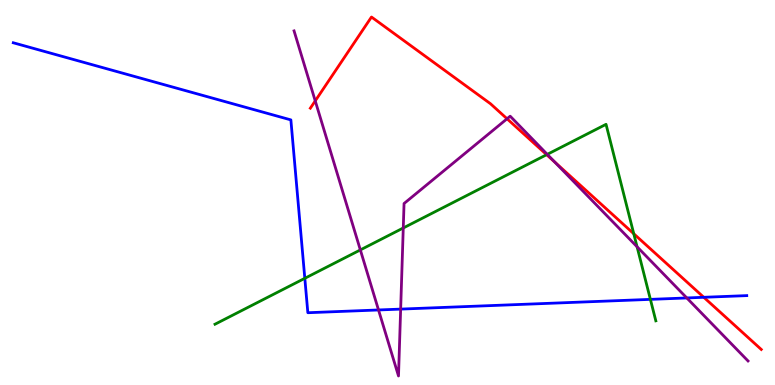[{'lines': ['blue', 'red'], 'intersections': [{'x': 9.08, 'y': 2.28}]}, {'lines': ['green', 'red'], 'intersections': [{'x': 7.05, 'y': 5.98}, {'x': 8.18, 'y': 3.93}]}, {'lines': ['purple', 'red'], 'intersections': [{'x': 4.07, 'y': 7.38}, {'x': 6.54, 'y': 6.92}, {'x': 7.16, 'y': 5.79}]}, {'lines': ['blue', 'green'], 'intersections': [{'x': 3.93, 'y': 2.77}, {'x': 8.39, 'y': 2.22}]}, {'lines': ['blue', 'purple'], 'intersections': [{'x': 4.88, 'y': 1.95}, {'x': 5.17, 'y': 1.97}, {'x': 8.86, 'y': 2.26}]}, {'lines': ['green', 'purple'], 'intersections': [{'x': 4.65, 'y': 3.51}, {'x': 5.2, 'y': 4.08}, {'x': 7.06, 'y': 5.99}, {'x': 8.22, 'y': 3.59}]}]